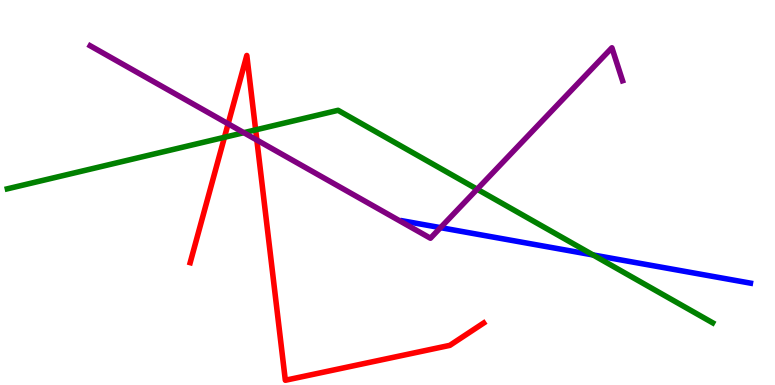[{'lines': ['blue', 'red'], 'intersections': []}, {'lines': ['green', 'red'], 'intersections': [{'x': 2.9, 'y': 6.43}, {'x': 3.3, 'y': 6.63}]}, {'lines': ['purple', 'red'], 'intersections': [{'x': 2.94, 'y': 6.78}, {'x': 3.31, 'y': 6.36}]}, {'lines': ['blue', 'green'], 'intersections': [{'x': 7.65, 'y': 3.38}]}, {'lines': ['blue', 'purple'], 'intersections': [{'x': 5.68, 'y': 4.09}]}, {'lines': ['green', 'purple'], 'intersections': [{'x': 3.15, 'y': 6.55}, {'x': 6.16, 'y': 5.09}]}]